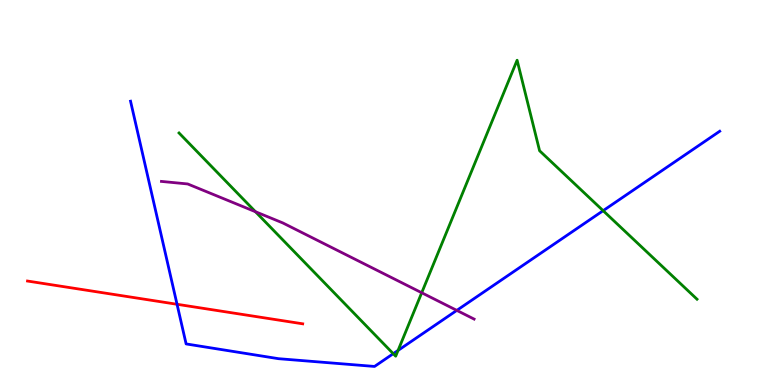[{'lines': ['blue', 'red'], 'intersections': [{'x': 2.28, 'y': 2.1}]}, {'lines': ['green', 'red'], 'intersections': []}, {'lines': ['purple', 'red'], 'intersections': []}, {'lines': ['blue', 'green'], 'intersections': [{'x': 5.07, 'y': 0.813}, {'x': 5.14, 'y': 0.898}, {'x': 7.78, 'y': 4.53}]}, {'lines': ['blue', 'purple'], 'intersections': [{'x': 5.89, 'y': 1.94}]}, {'lines': ['green', 'purple'], 'intersections': [{'x': 3.3, 'y': 4.5}, {'x': 5.44, 'y': 2.4}]}]